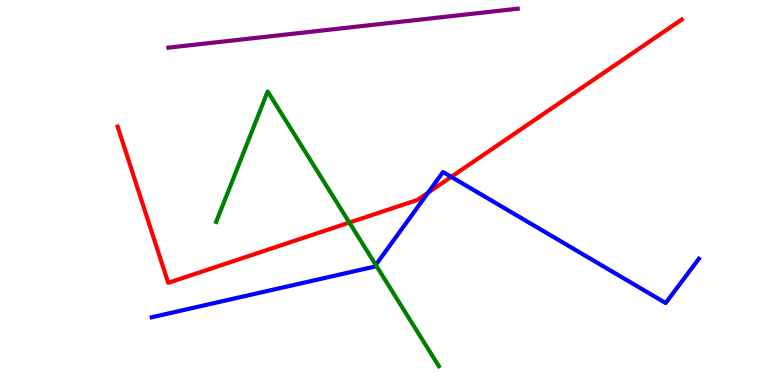[{'lines': ['blue', 'red'], 'intersections': [{'x': 5.52, 'y': 5.0}, {'x': 5.82, 'y': 5.41}]}, {'lines': ['green', 'red'], 'intersections': [{'x': 4.51, 'y': 4.22}]}, {'lines': ['purple', 'red'], 'intersections': []}, {'lines': ['blue', 'green'], 'intersections': [{'x': 4.85, 'y': 3.12}]}, {'lines': ['blue', 'purple'], 'intersections': []}, {'lines': ['green', 'purple'], 'intersections': []}]